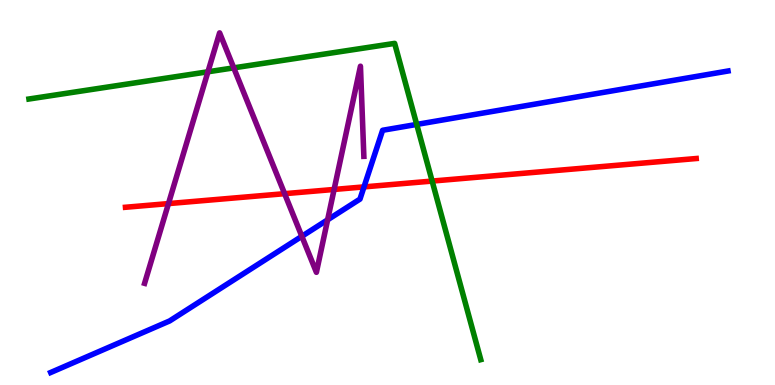[{'lines': ['blue', 'red'], 'intersections': [{'x': 4.7, 'y': 5.15}]}, {'lines': ['green', 'red'], 'intersections': [{'x': 5.58, 'y': 5.3}]}, {'lines': ['purple', 'red'], 'intersections': [{'x': 2.17, 'y': 4.71}, {'x': 3.67, 'y': 4.97}, {'x': 4.31, 'y': 5.08}]}, {'lines': ['blue', 'green'], 'intersections': [{'x': 5.38, 'y': 6.77}]}, {'lines': ['blue', 'purple'], 'intersections': [{'x': 3.89, 'y': 3.86}, {'x': 4.23, 'y': 4.29}]}, {'lines': ['green', 'purple'], 'intersections': [{'x': 2.68, 'y': 8.14}, {'x': 3.02, 'y': 8.24}]}]